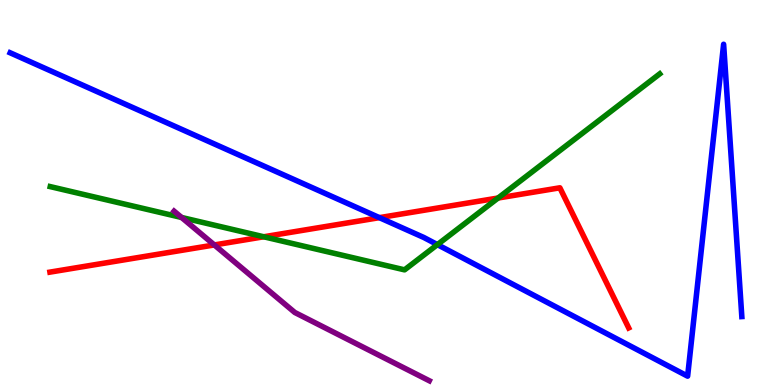[{'lines': ['blue', 'red'], 'intersections': [{'x': 4.9, 'y': 4.35}]}, {'lines': ['green', 'red'], 'intersections': [{'x': 3.4, 'y': 3.85}, {'x': 6.43, 'y': 4.86}]}, {'lines': ['purple', 'red'], 'intersections': [{'x': 2.77, 'y': 3.64}]}, {'lines': ['blue', 'green'], 'intersections': [{'x': 5.64, 'y': 3.65}]}, {'lines': ['blue', 'purple'], 'intersections': []}, {'lines': ['green', 'purple'], 'intersections': [{'x': 2.34, 'y': 4.35}]}]